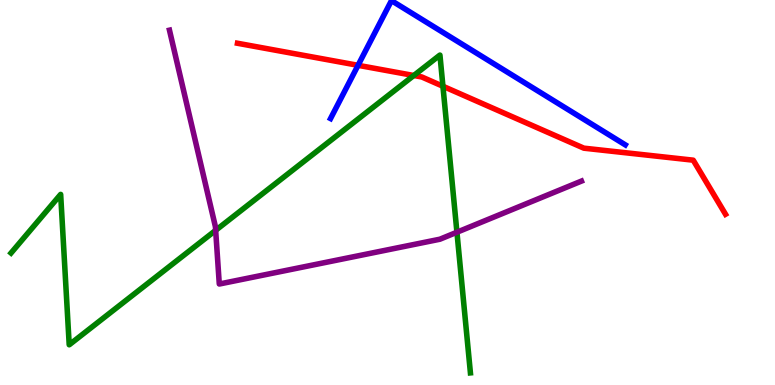[{'lines': ['blue', 'red'], 'intersections': [{'x': 4.62, 'y': 8.3}]}, {'lines': ['green', 'red'], 'intersections': [{'x': 5.34, 'y': 8.04}, {'x': 5.72, 'y': 7.76}]}, {'lines': ['purple', 'red'], 'intersections': []}, {'lines': ['blue', 'green'], 'intersections': []}, {'lines': ['blue', 'purple'], 'intersections': []}, {'lines': ['green', 'purple'], 'intersections': [{'x': 2.78, 'y': 4.02}, {'x': 5.9, 'y': 3.97}]}]